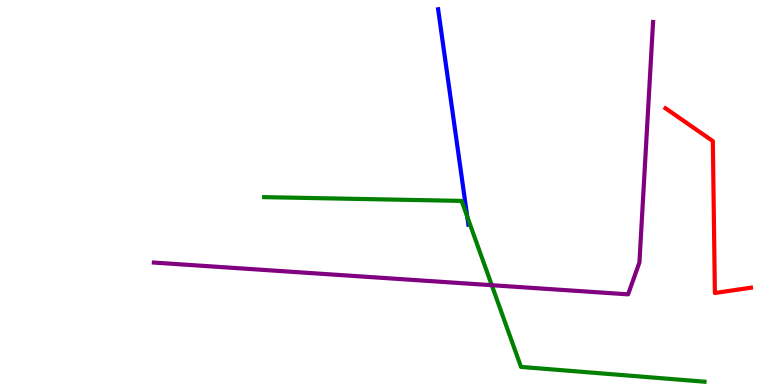[{'lines': ['blue', 'red'], 'intersections': []}, {'lines': ['green', 'red'], 'intersections': []}, {'lines': ['purple', 'red'], 'intersections': []}, {'lines': ['blue', 'green'], 'intersections': [{'x': 6.03, 'y': 4.37}]}, {'lines': ['blue', 'purple'], 'intersections': []}, {'lines': ['green', 'purple'], 'intersections': [{'x': 6.35, 'y': 2.59}]}]